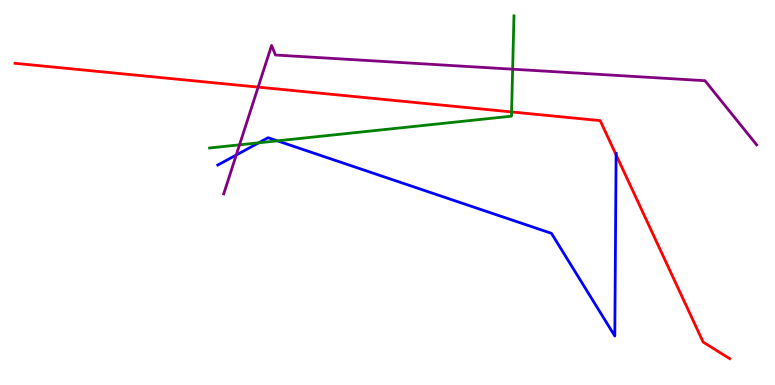[{'lines': ['blue', 'red'], 'intersections': [{'x': 7.95, 'y': 5.98}]}, {'lines': ['green', 'red'], 'intersections': [{'x': 6.6, 'y': 7.09}]}, {'lines': ['purple', 'red'], 'intersections': [{'x': 3.33, 'y': 7.74}]}, {'lines': ['blue', 'green'], 'intersections': [{'x': 3.34, 'y': 6.29}, {'x': 3.58, 'y': 6.34}]}, {'lines': ['blue', 'purple'], 'intersections': [{'x': 3.05, 'y': 5.97}]}, {'lines': ['green', 'purple'], 'intersections': [{'x': 3.09, 'y': 6.24}, {'x': 6.61, 'y': 8.2}]}]